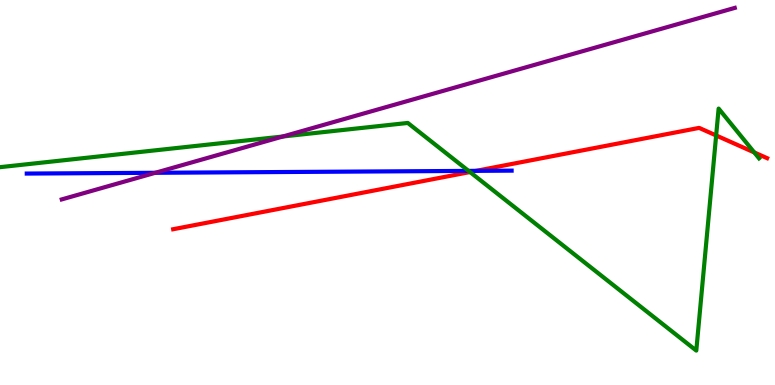[{'lines': ['blue', 'red'], 'intersections': [{'x': 6.14, 'y': 5.56}]}, {'lines': ['green', 'red'], 'intersections': [{'x': 6.06, 'y': 5.53}, {'x': 9.24, 'y': 6.48}, {'x': 9.73, 'y': 6.04}]}, {'lines': ['purple', 'red'], 'intersections': []}, {'lines': ['blue', 'green'], 'intersections': [{'x': 6.05, 'y': 5.56}]}, {'lines': ['blue', 'purple'], 'intersections': [{'x': 2.0, 'y': 5.51}]}, {'lines': ['green', 'purple'], 'intersections': [{'x': 3.65, 'y': 6.45}]}]